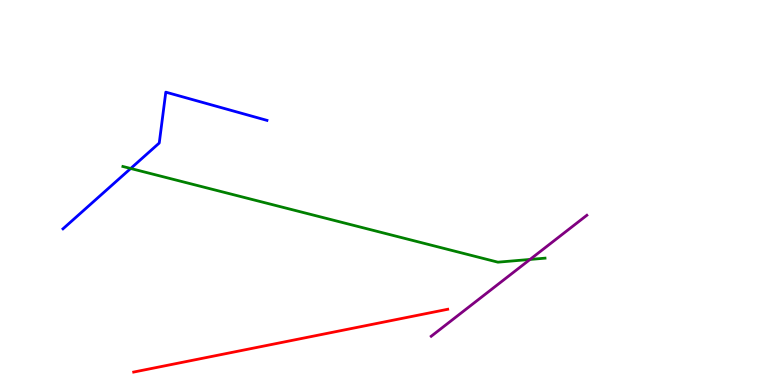[{'lines': ['blue', 'red'], 'intersections': []}, {'lines': ['green', 'red'], 'intersections': []}, {'lines': ['purple', 'red'], 'intersections': []}, {'lines': ['blue', 'green'], 'intersections': [{'x': 1.69, 'y': 5.62}]}, {'lines': ['blue', 'purple'], 'intersections': []}, {'lines': ['green', 'purple'], 'intersections': [{'x': 6.84, 'y': 3.26}]}]